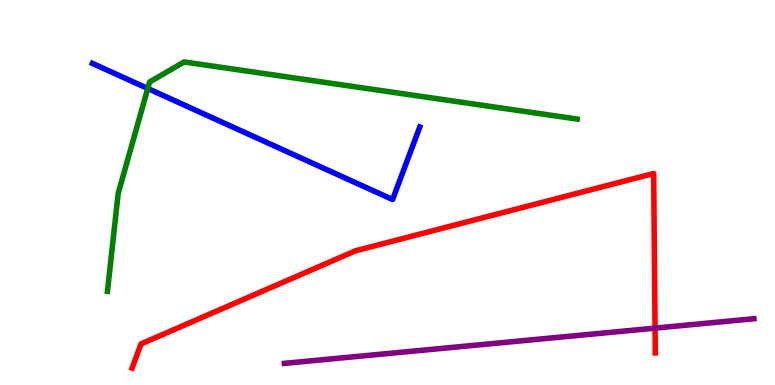[{'lines': ['blue', 'red'], 'intersections': []}, {'lines': ['green', 'red'], 'intersections': []}, {'lines': ['purple', 'red'], 'intersections': [{'x': 8.45, 'y': 1.48}]}, {'lines': ['blue', 'green'], 'intersections': [{'x': 1.91, 'y': 7.7}]}, {'lines': ['blue', 'purple'], 'intersections': []}, {'lines': ['green', 'purple'], 'intersections': []}]